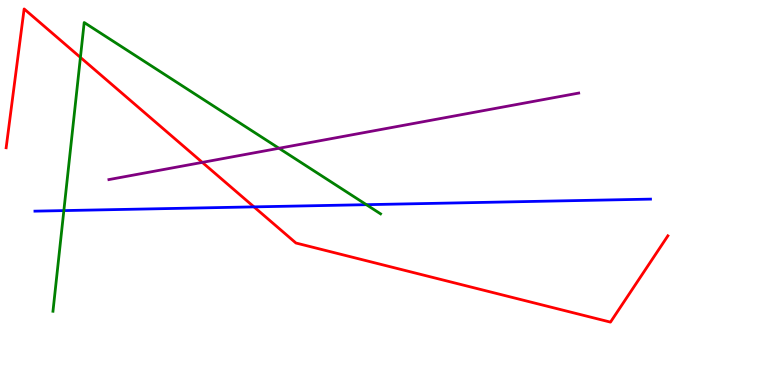[{'lines': ['blue', 'red'], 'intersections': [{'x': 3.28, 'y': 4.63}]}, {'lines': ['green', 'red'], 'intersections': [{'x': 1.04, 'y': 8.51}]}, {'lines': ['purple', 'red'], 'intersections': [{'x': 2.61, 'y': 5.78}]}, {'lines': ['blue', 'green'], 'intersections': [{'x': 0.824, 'y': 4.53}, {'x': 4.73, 'y': 4.68}]}, {'lines': ['blue', 'purple'], 'intersections': []}, {'lines': ['green', 'purple'], 'intersections': [{'x': 3.6, 'y': 6.15}]}]